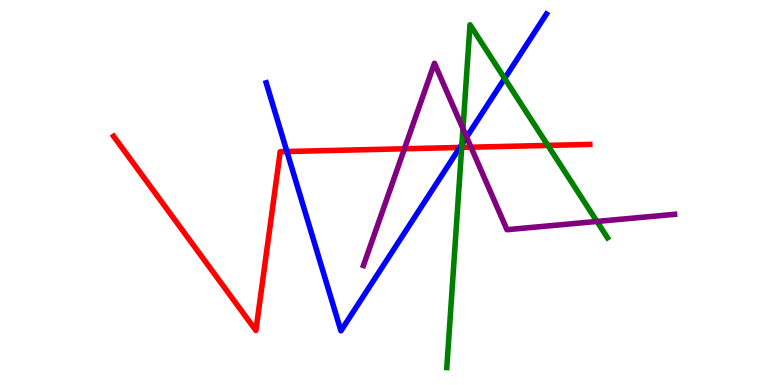[{'lines': ['blue', 'red'], 'intersections': [{'x': 3.7, 'y': 6.06}, {'x': 5.93, 'y': 6.17}]}, {'lines': ['green', 'red'], 'intersections': [{'x': 5.96, 'y': 6.17}, {'x': 7.07, 'y': 6.22}]}, {'lines': ['purple', 'red'], 'intersections': [{'x': 5.22, 'y': 6.14}, {'x': 6.08, 'y': 6.18}]}, {'lines': ['blue', 'green'], 'intersections': [{'x': 5.96, 'y': 6.25}, {'x': 6.51, 'y': 7.96}]}, {'lines': ['blue', 'purple'], 'intersections': [{'x': 6.02, 'y': 6.44}]}, {'lines': ['green', 'purple'], 'intersections': [{'x': 5.97, 'y': 6.66}, {'x': 7.7, 'y': 4.25}]}]